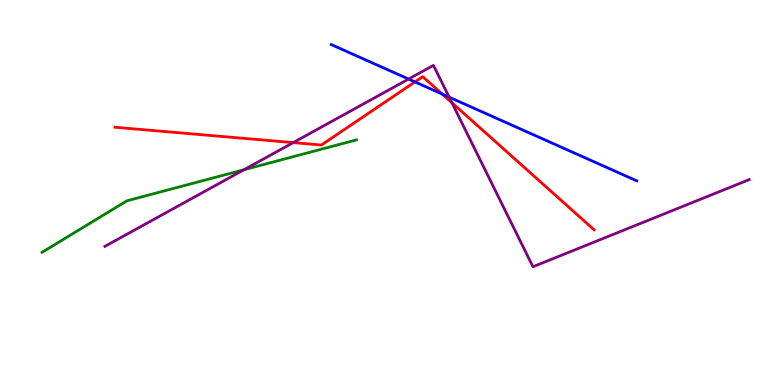[{'lines': ['blue', 'red'], 'intersections': [{'x': 5.35, 'y': 7.87}, {'x': 5.71, 'y': 7.56}]}, {'lines': ['green', 'red'], 'intersections': []}, {'lines': ['purple', 'red'], 'intersections': [{'x': 3.78, 'y': 6.3}, {'x': 5.83, 'y': 7.33}]}, {'lines': ['blue', 'green'], 'intersections': []}, {'lines': ['blue', 'purple'], 'intersections': [{'x': 5.27, 'y': 7.95}, {'x': 5.8, 'y': 7.48}]}, {'lines': ['green', 'purple'], 'intersections': [{'x': 3.15, 'y': 5.59}]}]